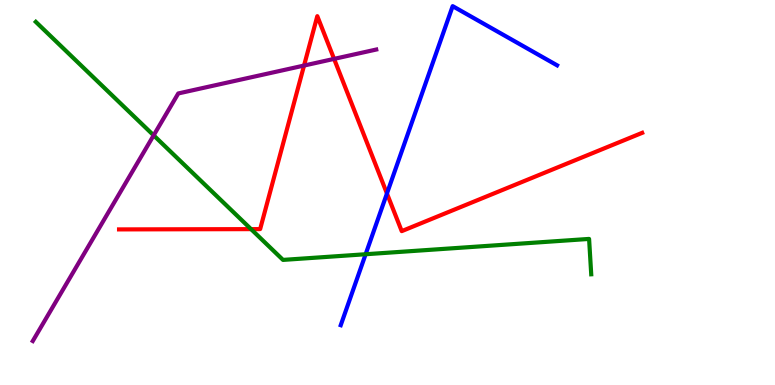[{'lines': ['blue', 'red'], 'intersections': [{'x': 4.99, 'y': 4.97}]}, {'lines': ['green', 'red'], 'intersections': [{'x': 3.24, 'y': 4.05}]}, {'lines': ['purple', 'red'], 'intersections': [{'x': 3.92, 'y': 8.3}, {'x': 4.31, 'y': 8.47}]}, {'lines': ['blue', 'green'], 'intersections': [{'x': 4.72, 'y': 3.4}]}, {'lines': ['blue', 'purple'], 'intersections': []}, {'lines': ['green', 'purple'], 'intersections': [{'x': 1.98, 'y': 6.48}]}]